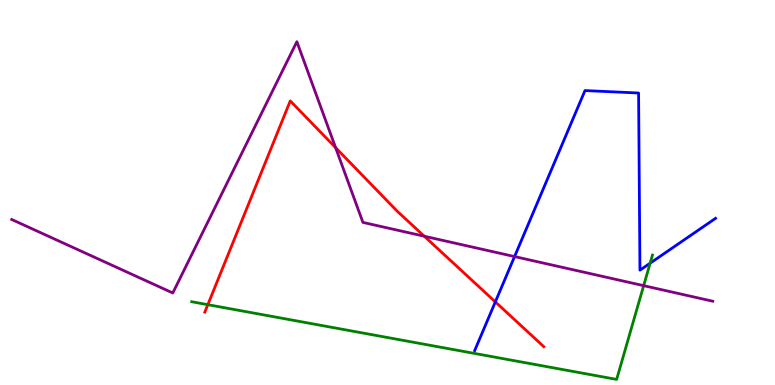[{'lines': ['blue', 'red'], 'intersections': [{'x': 6.39, 'y': 2.16}]}, {'lines': ['green', 'red'], 'intersections': [{'x': 2.68, 'y': 2.09}]}, {'lines': ['purple', 'red'], 'intersections': [{'x': 4.33, 'y': 6.16}, {'x': 5.47, 'y': 3.86}]}, {'lines': ['blue', 'green'], 'intersections': [{'x': 8.39, 'y': 3.16}]}, {'lines': ['blue', 'purple'], 'intersections': [{'x': 6.64, 'y': 3.34}]}, {'lines': ['green', 'purple'], 'intersections': [{'x': 8.31, 'y': 2.58}]}]